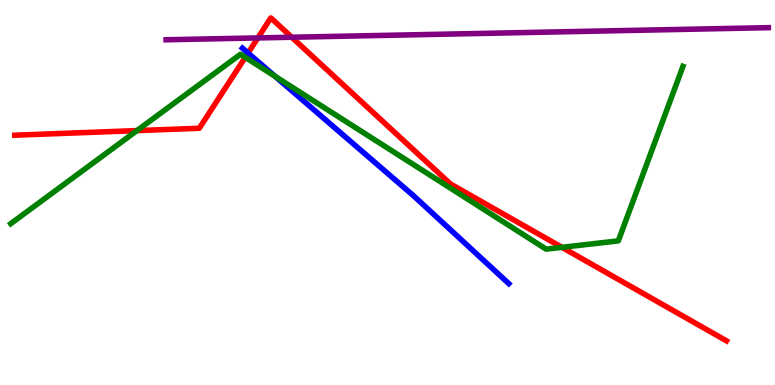[{'lines': ['blue', 'red'], 'intersections': [{'x': 3.2, 'y': 8.62}]}, {'lines': ['green', 'red'], 'intersections': [{'x': 1.77, 'y': 6.61}, {'x': 3.16, 'y': 8.51}, {'x': 7.25, 'y': 3.58}]}, {'lines': ['purple', 'red'], 'intersections': [{'x': 3.33, 'y': 9.02}, {'x': 3.76, 'y': 9.03}]}, {'lines': ['blue', 'green'], 'intersections': [{'x': 3.55, 'y': 8.02}]}, {'lines': ['blue', 'purple'], 'intersections': []}, {'lines': ['green', 'purple'], 'intersections': []}]